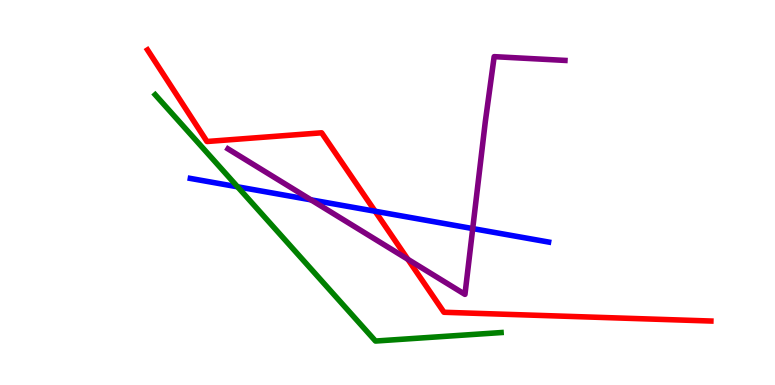[{'lines': ['blue', 'red'], 'intersections': [{'x': 4.84, 'y': 4.51}]}, {'lines': ['green', 'red'], 'intersections': []}, {'lines': ['purple', 'red'], 'intersections': [{'x': 5.26, 'y': 3.26}]}, {'lines': ['blue', 'green'], 'intersections': [{'x': 3.07, 'y': 5.15}]}, {'lines': ['blue', 'purple'], 'intersections': [{'x': 4.01, 'y': 4.81}, {'x': 6.1, 'y': 4.06}]}, {'lines': ['green', 'purple'], 'intersections': []}]